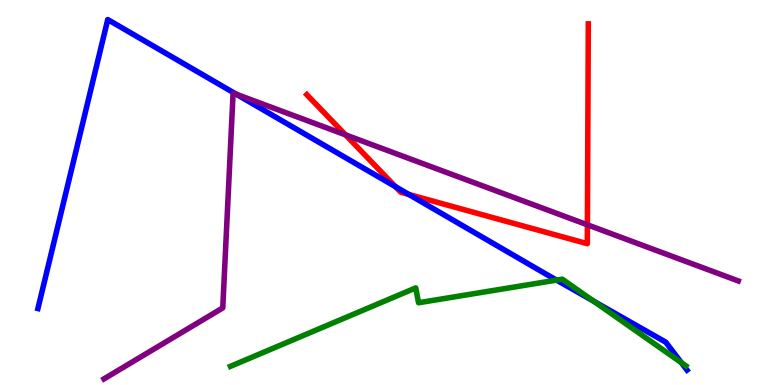[{'lines': ['blue', 'red'], 'intersections': [{'x': 5.1, 'y': 5.15}, {'x': 5.28, 'y': 4.95}]}, {'lines': ['green', 'red'], 'intersections': []}, {'lines': ['purple', 'red'], 'intersections': [{'x': 4.46, 'y': 6.5}, {'x': 7.58, 'y': 4.16}]}, {'lines': ['blue', 'green'], 'intersections': [{'x': 7.18, 'y': 2.72}, {'x': 7.66, 'y': 2.18}, {'x': 8.79, 'y': 0.579}]}, {'lines': ['blue', 'purple'], 'intersections': [{'x': 3.05, 'y': 7.55}]}, {'lines': ['green', 'purple'], 'intersections': []}]